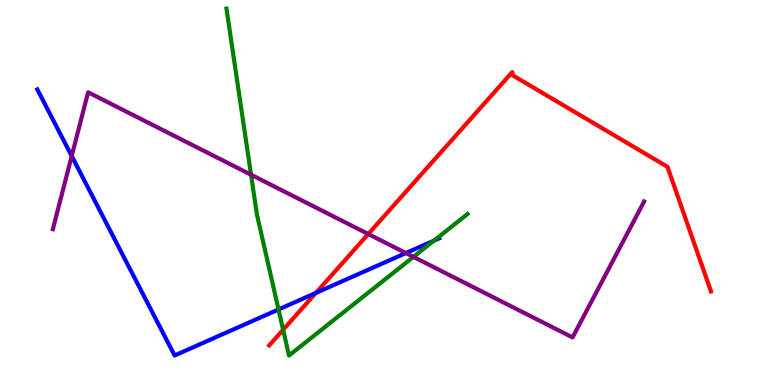[{'lines': ['blue', 'red'], 'intersections': [{'x': 4.08, 'y': 2.39}]}, {'lines': ['green', 'red'], 'intersections': [{'x': 3.65, 'y': 1.43}]}, {'lines': ['purple', 'red'], 'intersections': [{'x': 4.75, 'y': 3.92}]}, {'lines': ['blue', 'green'], 'intersections': [{'x': 3.59, 'y': 1.96}, {'x': 5.6, 'y': 3.75}]}, {'lines': ['blue', 'purple'], 'intersections': [{'x': 0.925, 'y': 5.95}, {'x': 5.24, 'y': 3.43}]}, {'lines': ['green', 'purple'], 'intersections': [{'x': 3.24, 'y': 5.46}, {'x': 5.33, 'y': 3.33}]}]